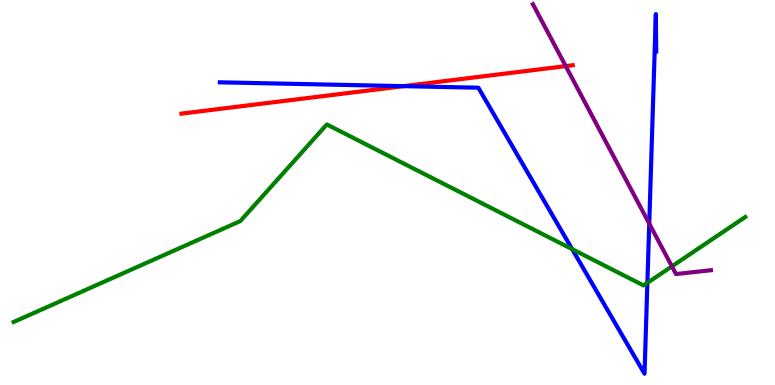[{'lines': ['blue', 'red'], 'intersections': [{'x': 5.21, 'y': 7.76}]}, {'lines': ['green', 'red'], 'intersections': []}, {'lines': ['purple', 'red'], 'intersections': [{'x': 7.3, 'y': 8.28}]}, {'lines': ['blue', 'green'], 'intersections': [{'x': 7.38, 'y': 3.53}, {'x': 8.35, 'y': 2.65}]}, {'lines': ['blue', 'purple'], 'intersections': [{'x': 8.38, 'y': 4.19}]}, {'lines': ['green', 'purple'], 'intersections': [{'x': 8.67, 'y': 3.08}]}]